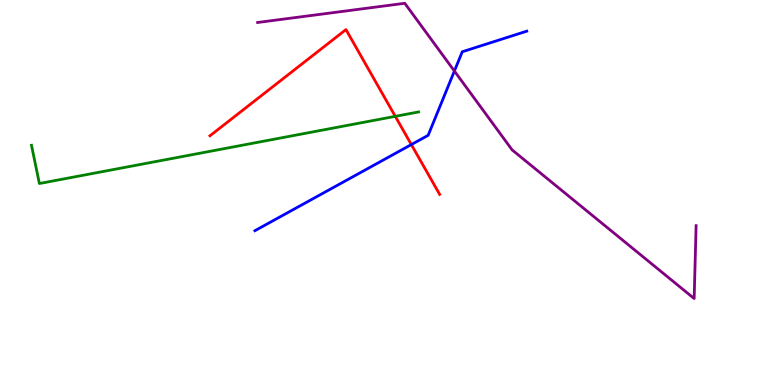[{'lines': ['blue', 'red'], 'intersections': [{'x': 5.31, 'y': 6.24}]}, {'lines': ['green', 'red'], 'intersections': [{'x': 5.1, 'y': 6.98}]}, {'lines': ['purple', 'red'], 'intersections': []}, {'lines': ['blue', 'green'], 'intersections': []}, {'lines': ['blue', 'purple'], 'intersections': [{'x': 5.86, 'y': 8.15}]}, {'lines': ['green', 'purple'], 'intersections': []}]